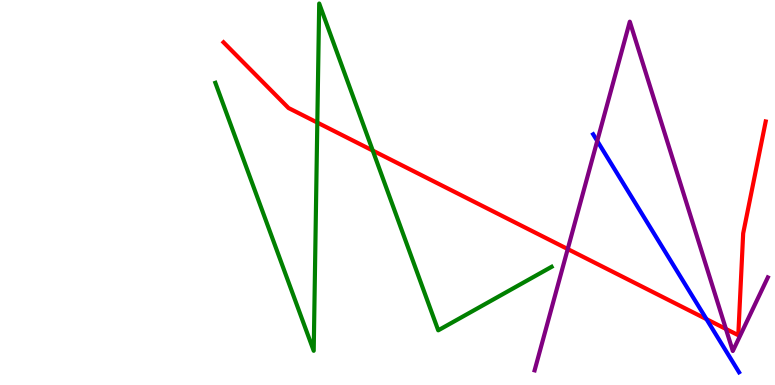[{'lines': ['blue', 'red'], 'intersections': [{'x': 9.12, 'y': 1.71}]}, {'lines': ['green', 'red'], 'intersections': [{'x': 4.09, 'y': 6.82}, {'x': 4.81, 'y': 6.09}]}, {'lines': ['purple', 'red'], 'intersections': [{'x': 7.33, 'y': 3.53}, {'x': 9.37, 'y': 1.46}]}, {'lines': ['blue', 'green'], 'intersections': []}, {'lines': ['blue', 'purple'], 'intersections': [{'x': 7.71, 'y': 6.34}]}, {'lines': ['green', 'purple'], 'intersections': []}]